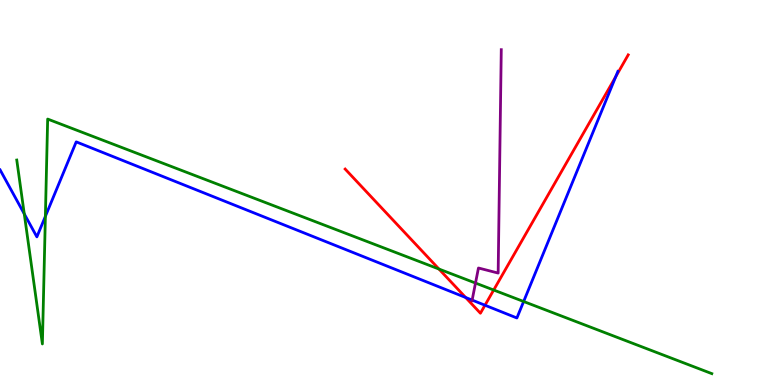[{'lines': ['blue', 'red'], 'intersections': [{'x': 6.01, 'y': 2.27}, {'x': 6.26, 'y': 2.07}, {'x': 7.94, 'y': 8.01}]}, {'lines': ['green', 'red'], 'intersections': [{'x': 5.66, 'y': 3.01}, {'x': 6.37, 'y': 2.47}]}, {'lines': ['purple', 'red'], 'intersections': []}, {'lines': ['blue', 'green'], 'intersections': [{'x': 0.313, 'y': 4.44}, {'x': 0.586, 'y': 4.38}, {'x': 6.76, 'y': 2.17}]}, {'lines': ['blue', 'purple'], 'intersections': [{'x': 6.09, 'y': 2.21}]}, {'lines': ['green', 'purple'], 'intersections': [{'x': 6.14, 'y': 2.65}]}]